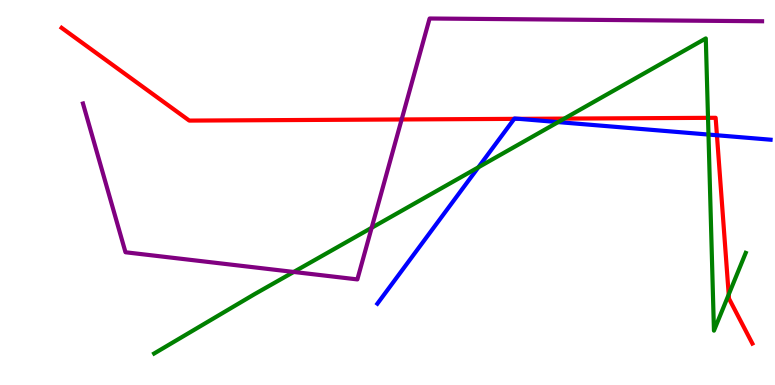[{'lines': ['blue', 'red'], 'intersections': [{'x': 6.64, 'y': 6.91}, {'x': 6.7, 'y': 6.91}, {'x': 9.25, 'y': 6.49}]}, {'lines': ['green', 'red'], 'intersections': [{'x': 7.28, 'y': 6.92}, {'x': 9.14, 'y': 6.94}, {'x': 9.4, 'y': 2.35}]}, {'lines': ['purple', 'red'], 'intersections': [{'x': 5.18, 'y': 6.9}]}, {'lines': ['blue', 'green'], 'intersections': [{'x': 6.17, 'y': 5.65}, {'x': 7.2, 'y': 6.83}, {'x': 9.14, 'y': 6.5}]}, {'lines': ['blue', 'purple'], 'intersections': []}, {'lines': ['green', 'purple'], 'intersections': [{'x': 3.79, 'y': 2.94}, {'x': 4.8, 'y': 4.08}]}]